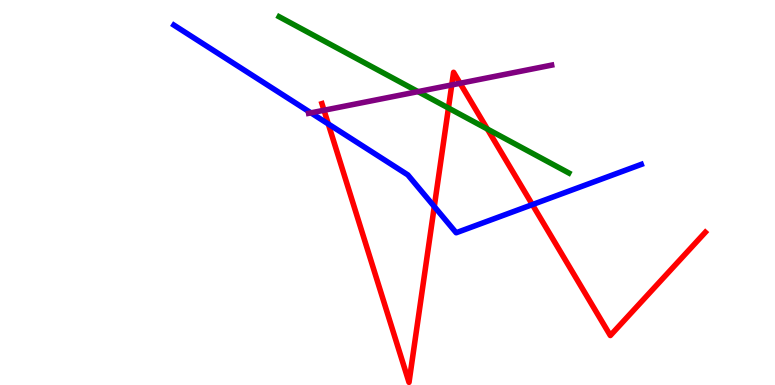[{'lines': ['blue', 'red'], 'intersections': [{'x': 4.24, 'y': 6.78}, {'x': 5.6, 'y': 4.64}, {'x': 6.87, 'y': 4.69}]}, {'lines': ['green', 'red'], 'intersections': [{'x': 5.79, 'y': 7.19}, {'x': 6.29, 'y': 6.65}]}, {'lines': ['purple', 'red'], 'intersections': [{'x': 4.18, 'y': 7.14}, {'x': 5.83, 'y': 7.79}, {'x': 5.94, 'y': 7.84}]}, {'lines': ['blue', 'green'], 'intersections': []}, {'lines': ['blue', 'purple'], 'intersections': [{'x': 4.01, 'y': 7.07}]}, {'lines': ['green', 'purple'], 'intersections': [{'x': 5.39, 'y': 7.62}]}]